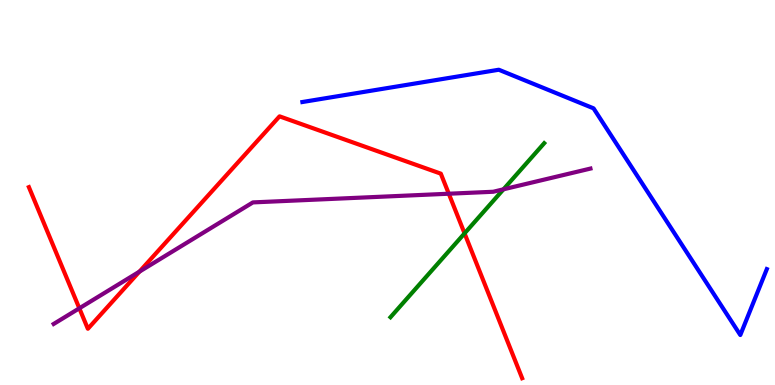[{'lines': ['blue', 'red'], 'intersections': []}, {'lines': ['green', 'red'], 'intersections': [{'x': 5.99, 'y': 3.94}]}, {'lines': ['purple', 'red'], 'intersections': [{'x': 1.02, 'y': 1.99}, {'x': 1.8, 'y': 2.94}, {'x': 5.79, 'y': 4.97}]}, {'lines': ['blue', 'green'], 'intersections': []}, {'lines': ['blue', 'purple'], 'intersections': []}, {'lines': ['green', 'purple'], 'intersections': [{'x': 6.5, 'y': 5.08}]}]